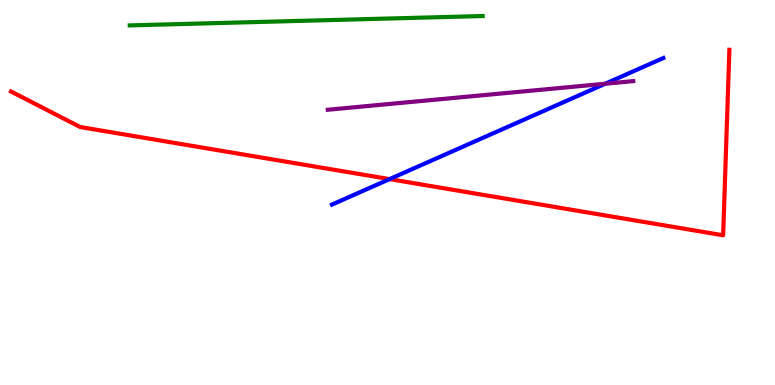[{'lines': ['blue', 'red'], 'intersections': [{'x': 5.03, 'y': 5.35}]}, {'lines': ['green', 'red'], 'intersections': []}, {'lines': ['purple', 'red'], 'intersections': []}, {'lines': ['blue', 'green'], 'intersections': []}, {'lines': ['blue', 'purple'], 'intersections': [{'x': 7.81, 'y': 7.82}]}, {'lines': ['green', 'purple'], 'intersections': []}]